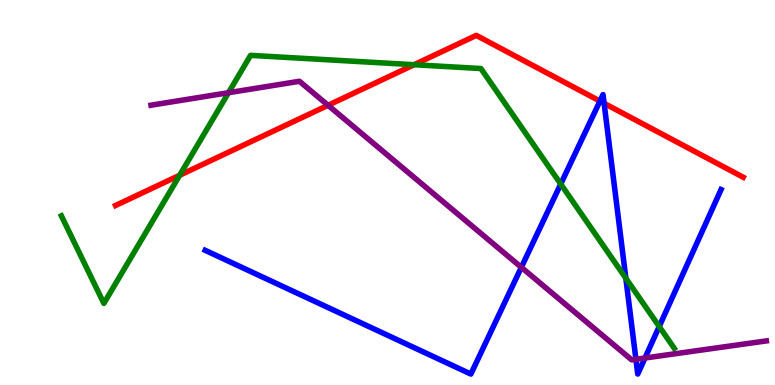[{'lines': ['blue', 'red'], 'intersections': [{'x': 7.74, 'y': 7.37}, {'x': 7.79, 'y': 7.32}]}, {'lines': ['green', 'red'], 'intersections': [{'x': 2.32, 'y': 5.45}, {'x': 5.34, 'y': 8.32}]}, {'lines': ['purple', 'red'], 'intersections': [{'x': 4.23, 'y': 7.27}]}, {'lines': ['blue', 'green'], 'intersections': [{'x': 7.24, 'y': 5.22}, {'x': 8.08, 'y': 2.77}, {'x': 8.51, 'y': 1.52}]}, {'lines': ['blue', 'purple'], 'intersections': [{'x': 6.73, 'y': 3.06}, {'x': 8.21, 'y': 0.668}, {'x': 8.32, 'y': 0.701}]}, {'lines': ['green', 'purple'], 'intersections': [{'x': 2.95, 'y': 7.59}]}]